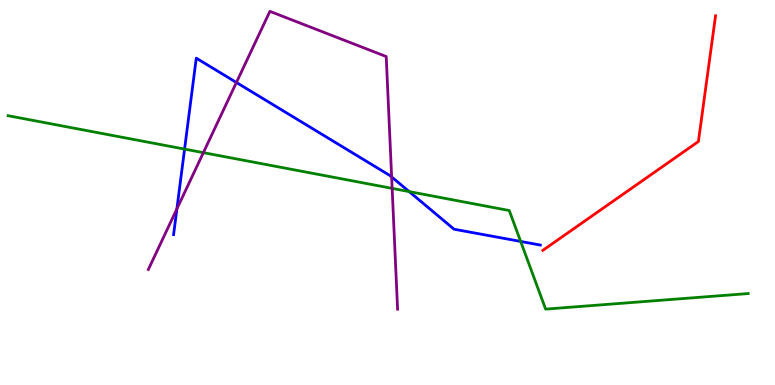[{'lines': ['blue', 'red'], 'intersections': []}, {'lines': ['green', 'red'], 'intersections': []}, {'lines': ['purple', 'red'], 'intersections': []}, {'lines': ['blue', 'green'], 'intersections': [{'x': 2.38, 'y': 6.13}, {'x': 5.28, 'y': 5.02}, {'x': 6.72, 'y': 3.73}]}, {'lines': ['blue', 'purple'], 'intersections': [{'x': 2.28, 'y': 4.57}, {'x': 3.05, 'y': 7.86}, {'x': 5.05, 'y': 5.41}]}, {'lines': ['green', 'purple'], 'intersections': [{'x': 2.62, 'y': 6.04}, {'x': 5.06, 'y': 5.11}]}]